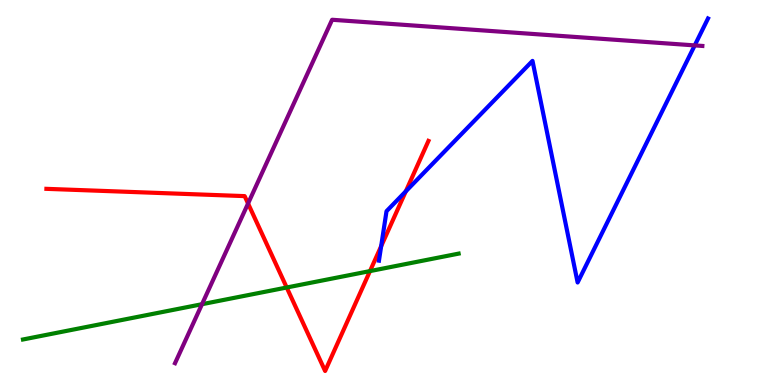[{'lines': ['blue', 'red'], 'intersections': [{'x': 4.92, 'y': 3.61}, {'x': 5.24, 'y': 5.03}]}, {'lines': ['green', 'red'], 'intersections': [{'x': 3.7, 'y': 2.53}, {'x': 4.77, 'y': 2.96}]}, {'lines': ['purple', 'red'], 'intersections': [{'x': 3.2, 'y': 4.71}]}, {'lines': ['blue', 'green'], 'intersections': []}, {'lines': ['blue', 'purple'], 'intersections': [{'x': 8.96, 'y': 8.82}]}, {'lines': ['green', 'purple'], 'intersections': [{'x': 2.61, 'y': 2.1}]}]